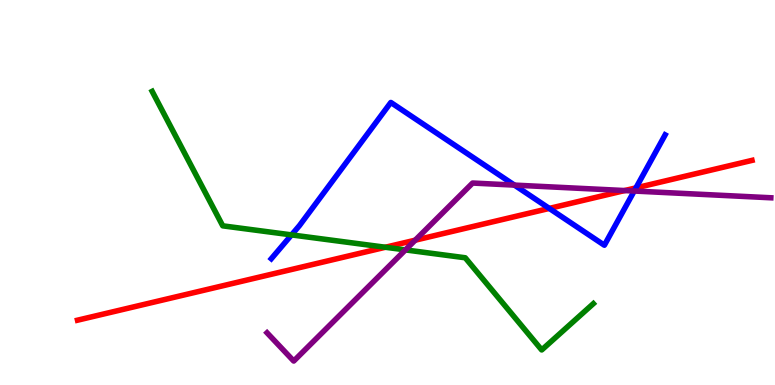[{'lines': ['blue', 'red'], 'intersections': [{'x': 7.09, 'y': 4.59}, {'x': 8.21, 'y': 5.12}]}, {'lines': ['green', 'red'], 'intersections': [{'x': 4.97, 'y': 3.58}]}, {'lines': ['purple', 'red'], 'intersections': [{'x': 5.36, 'y': 3.76}, {'x': 8.06, 'y': 5.05}]}, {'lines': ['blue', 'green'], 'intersections': [{'x': 3.76, 'y': 3.9}]}, {'lines': ['blue', 'purple'], 'intersections': [{'x': 6.64, 'y': 5.19}, {'x': 8.18, 'y': 5.04}]}, {'lines': ['green', 'purple'], 'intersections': [{'x': 5.23, 'y': 3.51}]}]